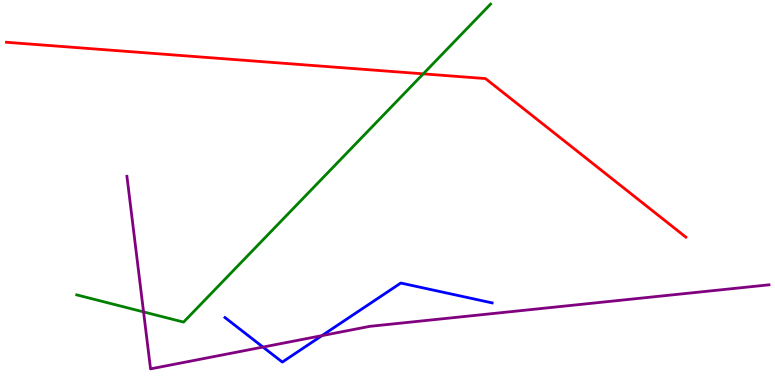[{'lines': ['blue', 'red'], 'intersections': []}, {'lines': ['green', 'red'], 'intersections': [{'x': 5.46, 'y': 8.08}]}, {'lines': ['purple', 'red'], 'intersections': []}, {'lines': ['blue', 'green'], 'intersections': []}, {'lines': ['blue', 'purple'], 'intersections': [{'x': 3.39, 'y': 0.985}, {'x': 4.15, 'y': 1.28}]}, {'lines': ['green', 'purple'], 'intersections': [{'x': 1.85, 'y': 1.9}]}]